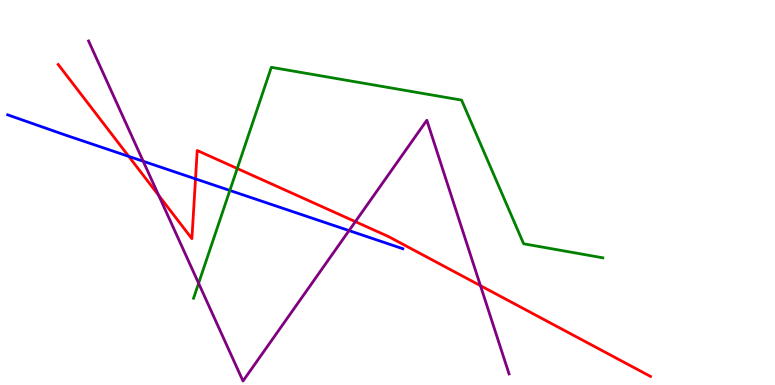[{'lines': ['blue', 'red'], 'intersections': [{'x': 1.66, 'y': 5.94}, {'x': 2.52, 'y': 5.35}]}, {'lines': ['green', 'red'], 'intersections': [{'x': 3.06, 'y': 5.62}]}, {'lines': ['purple', 'red'], 'intersections': [{'x': 2.05, 'y': 4.92}, {'x': 4.59, 'y': 4.24}, {'x': 6.2, 'y': 2.58}]}, {'lines': ['blue', 'green'], 'intersections': [{'x': 2.97, 'y': 5.05}]}, {'lines': ['blue', 'purple'], 'intersections': [{'x': 1.85, 'y': 5.81}, {'x': 4.5, 'y': 4.01}]}, {'lines': ['green', 'purple'], 'intersections': [{'x': 2.56, 'y': 2.64}]}]